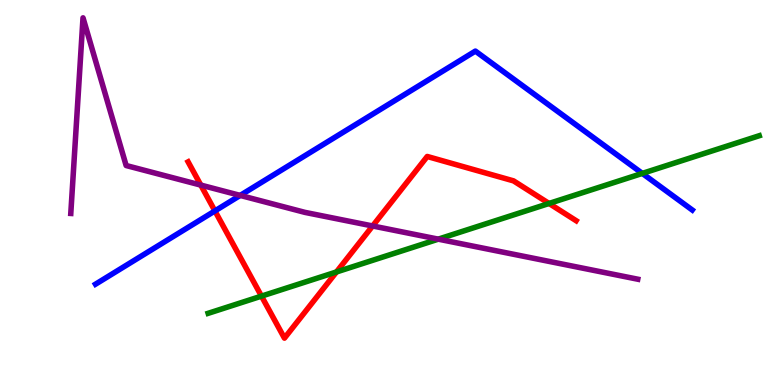[{'lines': ['blue', 'red'], 'intersections': [{'x': 2.77, 'y': 4.52}]}, {'lines': ['green', 'red'], 'intersections': [{'x': 3.37, 'y': 2.31}, {'x': 4.34, 'y': 2.94}, {'x': 7.08, 'y': 4.72}]}, {'lines': ['purple', 'red'], 'intersections': [{'x': 2.59, 'y': 5.19}, {'x': 4.81, 'y': 4.13}]}, {'lines': ['blue', 'green'], 'intersections': [{'x': 8.29, 'y': 5.5}]}, {'lines': ['blue', 'purple'], 'intersections': [{'x': 3.1, 'y': 4.92}]}, {'lines': ['green', 'purple'], 'intersections': [{'x': 5.66, 'y': 3.79}]}]